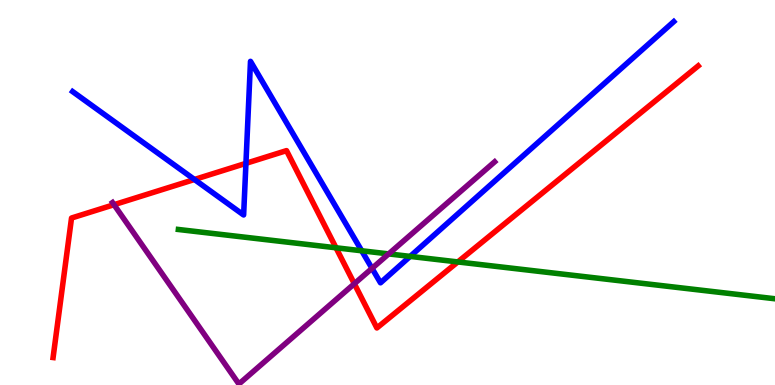[{'lines': ['blue', 'red'], 'intersections': [{'x': 2.51, 'y': 5.34}, {'x': 3.17, 'y': 5.76}]}, {'lines': ['green', 'red'], 'intersections': [{'x': 4.34, 'y': 3.56}, {'x': 5.91, 'y': 3.2}]}, {'lines': ['purple', 'red'], 'intersections': [{'x': 1.47, 'y': 4.68}, {'x': 4.57, 'y': 2.63}]}, {'lines': ['blue', 'green'], 'intersections': [{'x': 4.67, 'y': 3.49}, {'x': 5.29, 'y': 3.34}]}, {'lines': ['blue', 'purple'], 'intersections': [{'x': 4.8, 'y': 3.03}]}, {'lines': ['green', 'purple'], 'intersections': [{'x': 5.02, 'y': 3.41}]}]